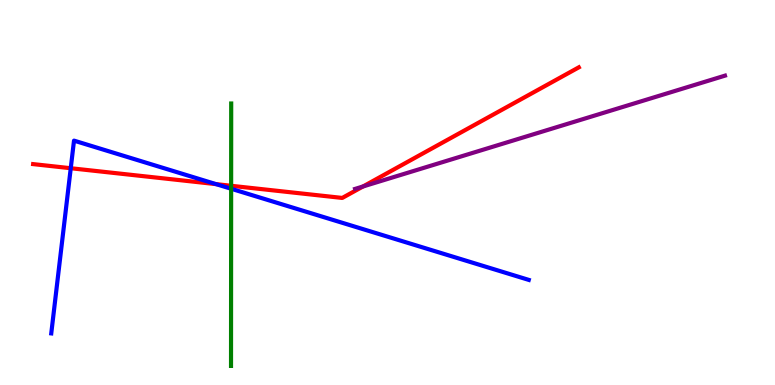[{'lines': ['blue', 'red'], 'intersections': [{'x': 0.913, 'y': 5.63}, {'x': 2.79, 'y': 5.22}]}, {'lines': ['green', 'red'], 'intersections': [{'x': 2.98, 'y': 5.17}]}, {'lines': ['purple', 'red'], 'intersections': [{'x': 4.68, 'y': 5.16}]}, {'lines': ['blue', 'green'], 'intersections': [{'x': 2.98, 'y': 5.1}]}, {'lines': ['blue', 'purple'], 'intersections': []}, {'lines': ['green', 'purple'], 'intersections': []}]